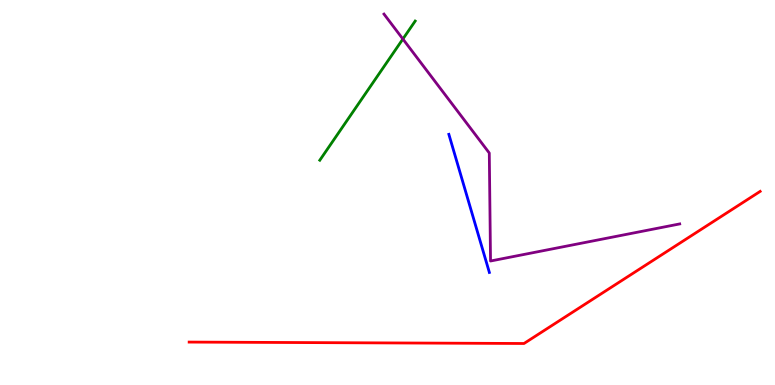[{'lines': ['blue', 'red'], 'intersections': []}, {'lines': ['green', 'red'], 'intersections': []}, {'lines': ['purple', 'red'], 'intersections': []}, {'lines': ['blue', 'green'], 'intersections': []}, {'lines': ['blue', 'purple'], 'intersections': []}, {'lines': ['green', 'purple'], 'intersections': [{'x': 5.2, 'y': 8.99}]}]